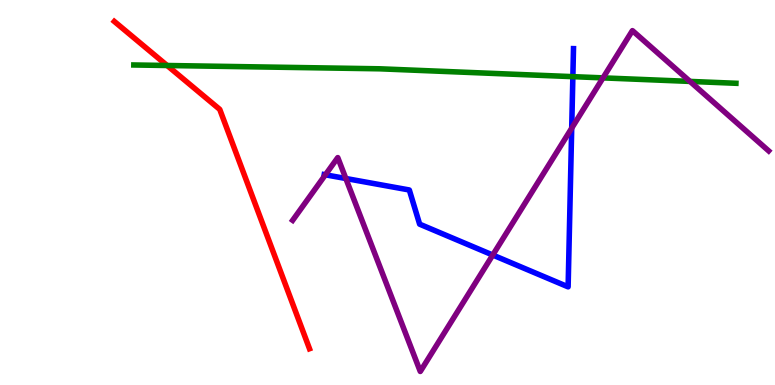[{'lines': ['blue', 'red'], 'intersections': []}, {'lines': ['green', 'red'], 'intersections': [{'x': 2.16, 'y': 8.3}]}, {'lines': ['purple', 'red'], 'intersections': []}, {'lines': ['blue', 'green'], 'intersections': [{'x': 7.39, 'y': 8.01}]}, {'lines': ['blue', 'purple'], 'intersections': [{'x': 4.2, 'y': 5.46}, {'x': 4.46, 'y': 5.36}, {'x': 6.36, 'y': 3.38}, {'x': 7.38, 'y': 6.67}]}, {'lines': ['green', 'purple'], 'intersections': [{'x': 7.78, 'y': 7.98}, {'x': 8.9, 'y': 7.89}]}]